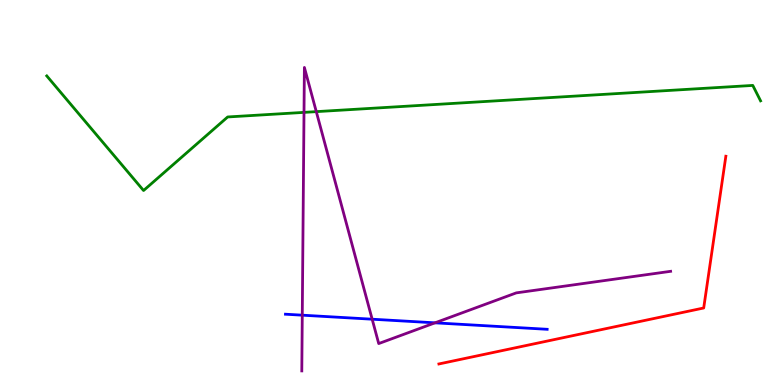[{'lines': ['blue', 'red'], 'intersections': []}, {'lines': ['green', 'red'], 'intersections': []}, {'lines': ['purple', 'red'], 'intersections': []}, {'lines': ['blue', 'green'], 'intersections': []}, {'lines': ['blue', 'purple'], 'intersections': [{'x': 3.9, 'y': 1.81}, {'x': 4.8, 'y': 1.71}, {'x': 5.61, 'y': 1.61}]}, {'lines': ['green', 'purple'], 'intersections': [{'x': 3.92, 'y': 7.08}, {'x': 4.08, 'y': 7.1}]}]